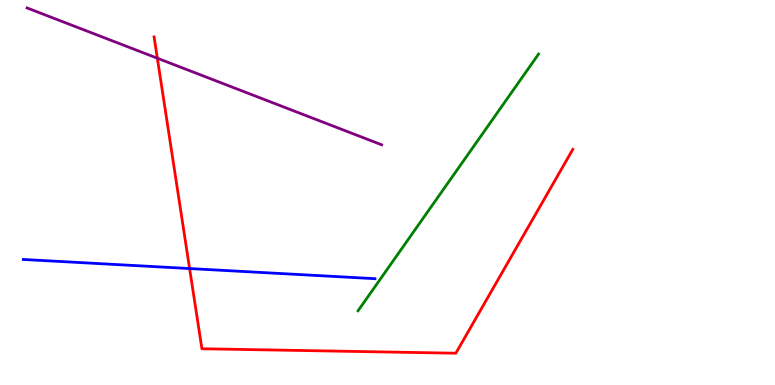[{'lines': ['blue', 'red'], 'intersections': [{'x': 2.45, 'y': 3.02}]}, {'lines': ['green', 'red'], 'intersections': []}, {'lines': ['purple', 'red'], 'intersections': [{'x': 2.03, 'y': 8.49}]}, {'lines': ['blue', 'green'], 'intersections': []}, {'lines': ['blue', 'purple'], 'intersections': []}, {'lines': ['green', 'purple'], 'intersections': []}]